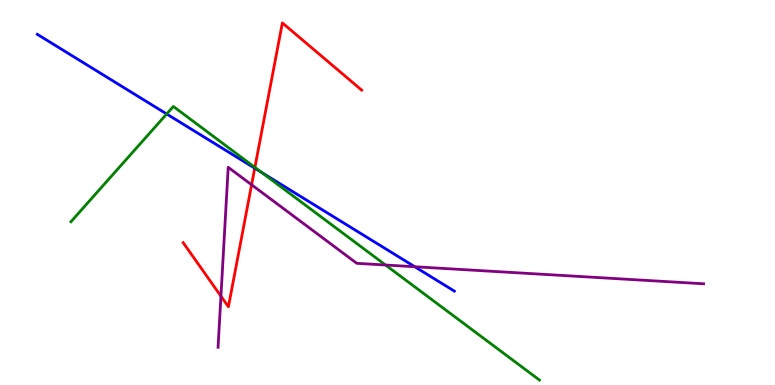[{'lines': ['blue', 'red'], 'intersections': [{'x': 3.29, 'y': 5.63}]}, {'lines': ['green', 'red'], 'intersections': [{'x': 3.29, 'y': 5.65}]}, {'lines': ['purple', 'red'], 'intersections': [{'x': 2.85, 'y': 2.31}, {'x': 3.25, 'y': 5.2}]}, {'lines': ['blue', 'green'], 'intersections': [{'x': 2.15, 'y': 7.04}, {'x': 3.38, 'y': 5.52}]}, {'lines': ['blue', 'purple'], 'intersections': [{'x': 5.35, 'y': 3.07}]}, {'lines': ['green', 'purple'], 'intersections': [{'x': 4.97, 'y': 3.12}]}]